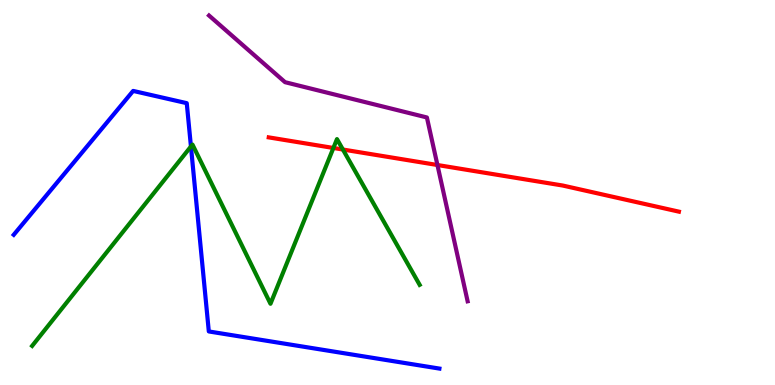[{'lines': ['blue', 'red'], 'intersections': []}, {'lines': ['green', 'red'], 'intersections': [{'x': 4.3, 'y': 6.16}, {'x': 4.42, 'y': 6.12}]}, {'lines': ['purple', 'red'], 'intersections': [{'x': 5.64, 'y': 5.71}]}, {'lines': ['blue', 'green'], 'intersections': [{'x': 2.46, 'y': 6.2}]}, {'lines': ['blue', 'purple'], 'intersections': []}, {'lines': ['green', 'purple'], 'intersections': []}]